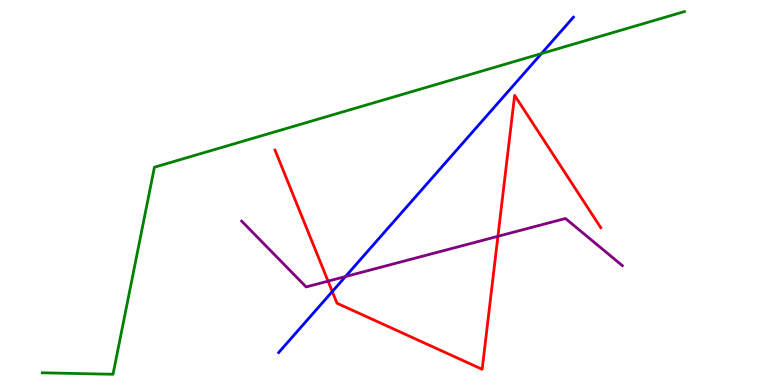[{'lines': ['blue', 'red'], 'intersections': [{'x': 4.29, 'y': 2.43}]}, {'lines': ['green', 'red'], 'intersections': []}, {'lines': ['purple', 'red'], 'intersections': [{'x': 4.23, 'y': 2.7}, {'x': 6.42, 'y': 3.86}]}, {'lines': ['blue', 'green'], 'intersections': [{'x': 6.99, 'y': 8.61}]}, {'lines': ['blue', 'purple'], 'intersections': [{'x': 4.46, 'y': 2.82}]}, {'lines': ['green', 'purple'], 'intersections': []}]